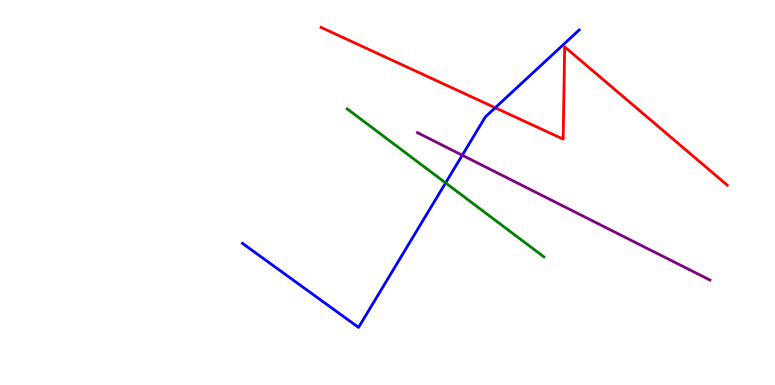[{'lines': ['blue', 'red'], 'intersections': [{'x': 6.39, 'y': 7.2}]}, {'lines': ['green', 'red'], 'intersections': []}, {'lines': ['purple', 'red'], 'intersections': []}, {'lines': ['blue', 'green'], 'intersections': [{'x': 5.75, 'y': 5.25}]}, {'lines': ['blue', 'purple'], 'intersections': [{'x': 5.96, 'y': 5.97}]}, {'lines': ['green', 'purple'], 'intersections': []}]